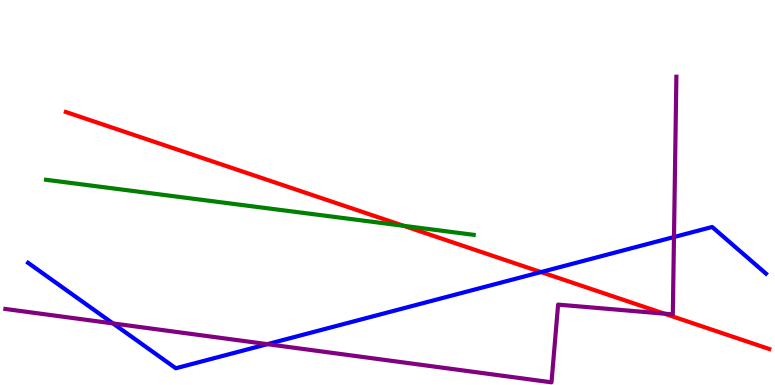[{'lines': ['blue', 'red'], 'intersections': [{'x': 6.98, 'y': 2.93}]}, {'lines': ['green', 'red'], 'intersections': [{'x': 5.21, 'y': 4.13}]}, {'lines': ['purple', 'red'], 'intersections': [{'x': 8.57, 'y': 1.85}]}, {'lines': ['blue', 'green'], 'intersections': []}, {'lines': ['blue', 'purple'], 'intersections': [{'x': 1.46, 'y': 1.6}, {'x': 3.45, 'y': 1.06}, {'x': 8.7, 'y': 3.84}]}, {'lines': ['green', 'purple'], 'intersections': []}]